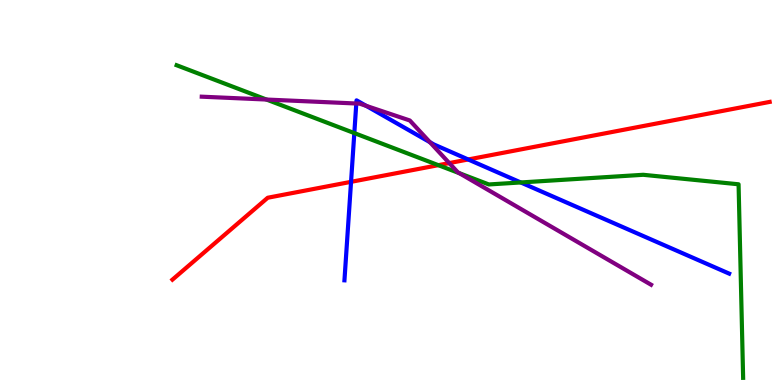[{'lines': ['blue', 'red'], 'intersections': [{'x': 4.53, 'y': 5.28}, {'x': 6.04, 'y': 5.86}]}, {'lines': ['green', 'red'], 'intersections': [{'x': 5.66, 'y': 5.71}]}, {'lines': ['purple', 'red'], 'intersections': [{'x': 5.8, 'y': 5.76}]}, {'lines': ['blue', 'green'], 'intersections': [{'x': 4.57, 'y': 6.54}, {'x': 6.72, 'y': 5.26}]}, {'lines': ['blue', 'purple'], 'intersections': [{'x': 4.6, 'y': 7.31}, {'x': 4.73, 'y': 7.25}, {'x': 5.55, 'y': 6.31}]}, {'lines': ['green', 'purple'], 'intersections': [{'x': 3.44, 'y': 7.41}, {'x': 5.93, 'y': 5.5}]}]